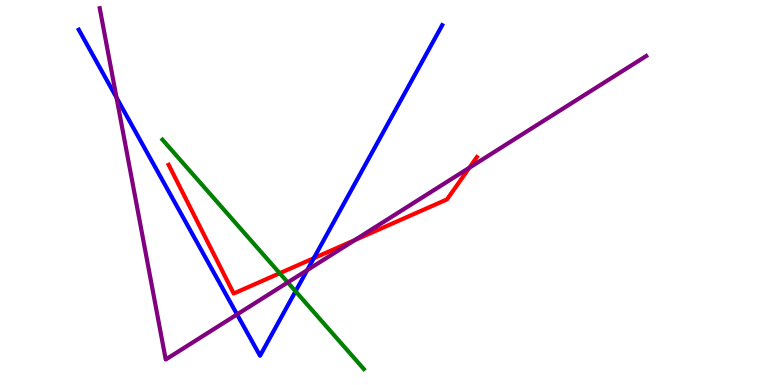[{'lines': ['blue', 'red'], 'intersections': [{'x': 4.05, 'y': 3.29}]}, {'lines': ['green', 'red'], 'intersections': [{'x': 3.61, 'y': 2.9}]}, {'lines': ['purple', 'red'], 'intersections': [{'x': 4.58, 'y': 3.76}, {'x': 6.06, 'y': 5.64}]}, {'lines': ['blue', 'green'], 'intersections': [{'x': 3.81, 'y': 2.43}]}, {'lines': ['blue', 'purple'], 'intersections': [{'x': 1.5, 'y': 7.46}, {'x': 3.06, 'y': 1.83}, {'x': 3.96, 'y': 2.98}]}, {'lines': ['green', 'purple'], 'intersections': [{'x': 3.71, 'y': 2.66}]}]